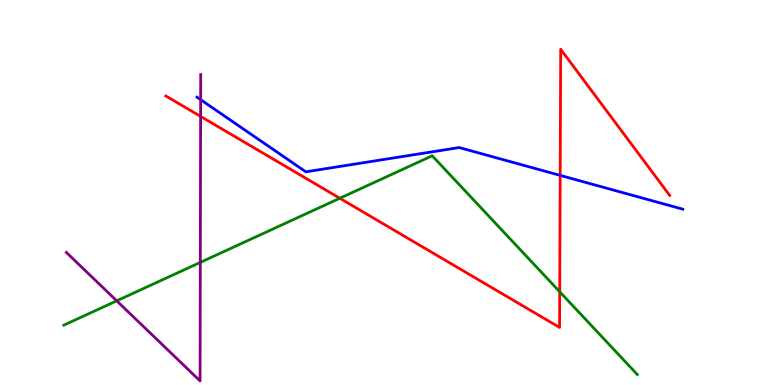[{'lines': ['blue', 'red'], 'intersections': [{'x': 7.23, 'y': 5.44}]}, {'lines': ['green', 'red'], 'intersections': [{'x': 4.38, 'y': 4.85}, {'x': 7.22, 'y': 2.42}]}, {'lines': ['purple', 'red'], 'intersections': [{'x': 2.59, 'y': 6.98}]}, {'lines': ['blue', 'green'], 'intersections': []}, {'lines': ['blue', 'purple'], 'intersections': [{'x': 2.59, 'y': 7.41}]}, {'lines': ['green', 'purple'], 'intersections': [{'x': 1.51, 'y': 2.19}, {'x': 2.58, 'y': 3.18}]}]